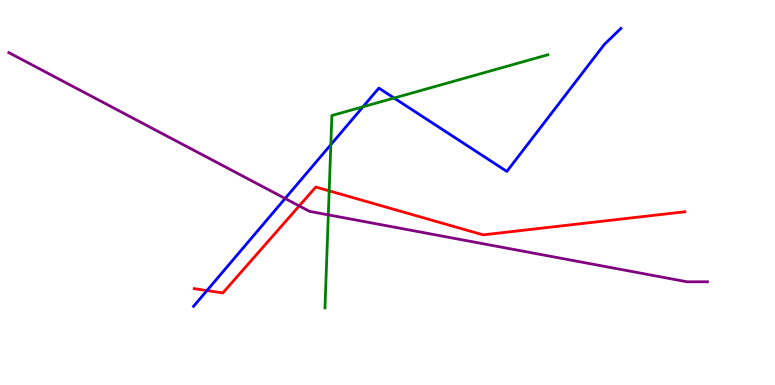[{'lines': ['blue', 'red'], 'intersections': [{'x': 2.67, 'y': 2.45}]}, {'lines': ['green', 'red'], 'intersections': [{'x': 4.25, 'y': 5.04}]}, {'lines': ['purple', 'red'], 'intersections': [{'x': 3.86, 'y': 4.65}]}, {'lines': ['blue', 'green'], 'intersections': [{'x': 4.27, 'y': 6.24}, {'x': 4.68, 'y': 7.23}, {'x': 5.09, 'y': 7.45}]}, {'lines': ['blue', 'purple'], 'intersections': [{'x': 3.68, 'y': 4.84}]}, {'lines': ['green', 'purple'], 'intersections': [{'x': 4.24, 'y': 4.42}]}]